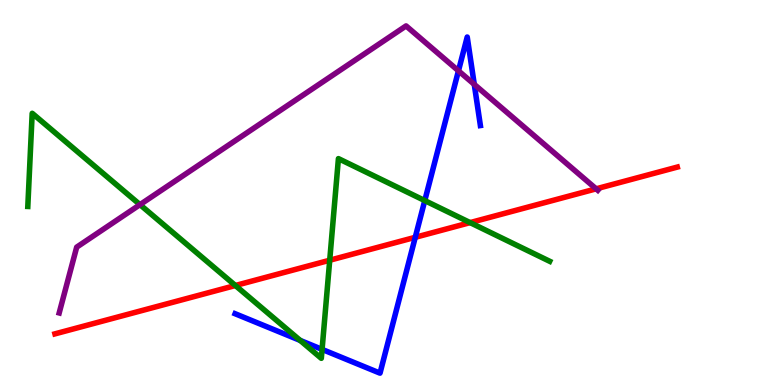[{'lines': ['blue', 'red'], 'intersections': [{'x': 5.36, 'y': 3.84}]}, {'lines': ['green', 'red'], 'intersections': [{'x': 3.04, 'y': 2.58}, {'x': 4.25, 'y': 3.24}, {'x': 6.07, 'y': 4.22}]}, {'lines': ['purple', 'red'], 'intersections': [{'x': 7.69, 'y': 5.1}]}, {'lines': ['blue', 'green'], 'intersections': [{'x': 3.87, 'y': 1.16}, {'x': 4.16, 'y': 0.925}, {'x': 5.48, 'y': 4.79}]}, {'lines': ['blue', 'purple'], 'intersections': [{'x': 5.92, 'y': 8.16}, {'x': 6.12, 'y': 7.81}]}, {'lines': ['green', 'purple'], 'intersections': [{'x': 1.81, 'y': 4.68}]}]